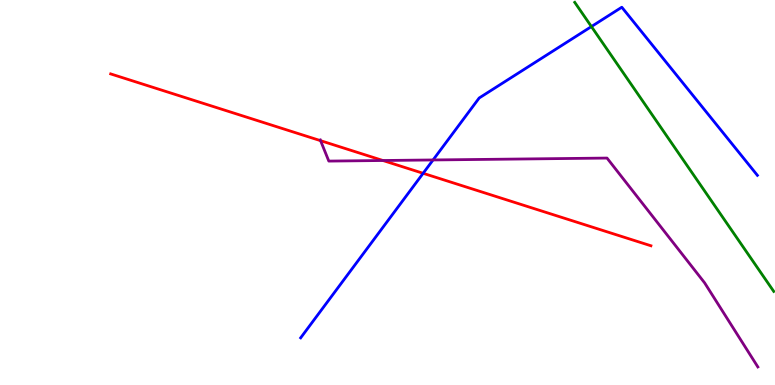[{'lines': ['blue', 'red'], 'intersections': [{'x': 5.46, 'y': 5.5}]}, {'lines': ['green', 'red'], 'intersections': []}, {'lines': ['purple', 'red'], 'intersections': [{'x': 4.14, 'y': 6.35}, {'x': 4.94, 'y': 5.83}]}, {'lines': ['blue', 'green'], 'intersections': [{'x': 7.63, 'y': 9.31}]}, {'lines': ['blue', 'purple'], 'intersections': [{'x': 5.59, 'y': 5.85}]}, {'lines': ['green', 'purple'], 'intersections': []}]